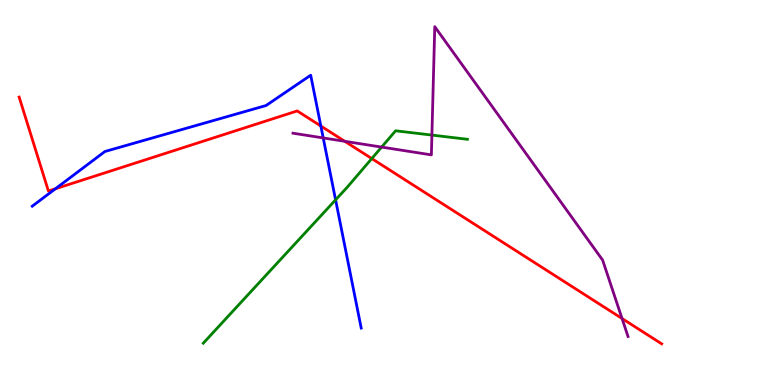[{'lines': ['blue', 'red'], 'intersections': [{'x': 0.715, 'y': 5.1}, {'x': 4.14, 'y': 6.73}]}, {'lines': ['green', 'red'], 'intersections': [{'x': 4.8, 'y': 5.88}]}, {'lines': ['purple', 'red'], 'intersections': [{'x': 4.45, 'y': 6.33}, {'x': 8.03, 'y': 1.73}]}, {'lines': ['blue', 'green'], 'intersections': [{'x': 4.33, 'y': 4.81}]}, {'lines': ['blue', 'purple'], 'intersections': [{'x': 4.17, 'y': 6.42}]}, {'lines': ['green', 'purple'], 'intersections': [{'x': 4.92, 'y': 6.18}, {'x': 5.57, 'y': 6.49}]}]